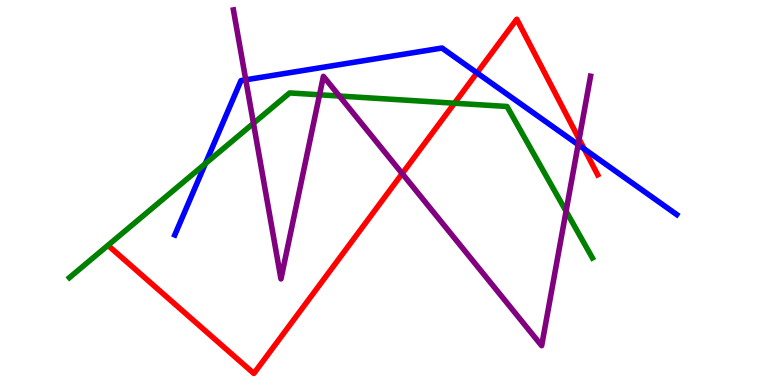[{'lines': ['blue', 'red'], 'intersections': [{'x': 6.15, 'y': 8.11}, {'x': 7.54, 'y': 6.13}]}, {'lines': ['green', 'red'], 'intersections': [{'x': 5.86, 'y': 7.32}]}, {'lines': ['purple', 'red'], 'intersections': [{'x': 5.19, 'y': 5.49}, {'x': 7.47, 'y': 6.39}]}, {'lines': ['blue', 'green'], 'intersections': [{'x': 2.65, 'y': 5.75}]}, {'lines': ['blue', 'purple'], 'intersections': [{'x': 3.17, 'y': 7.93}, {'x': 7.46, 'y': 6.24}]}, {'lines': ['green', 'purple'], 'intersections': [{'x': 3.27, 'y': 6.8}, {'x': 4.12, 'y': 7.54}, {'x': 4.38, 'y': 7.51}, {'x': 7.3, 'y': 4.51}]}]